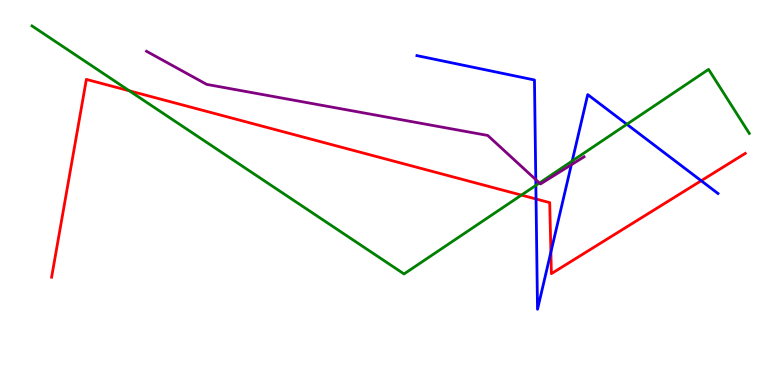[{'lines': ['blue', 'red'], 'intersections': [{'x': 6.92, 'y': 4.83}, {'x': 7.11, 'y': 3.45}, {'x': 9.05, 'y': 5.31}]}, {'lines': ['green', 'red'], 'intersections': [{'x': 1.67, 'y': 7.64}, {'x': 6.73, 'y': 4.93}]}, {'lines': ['purple', 'red'], 'intersections': []}, {'lines': ['blue', 'green'], 'intersections': [{'x': 6.91, 'y': 5.18}, {'x': 7.38, 'y': 5.82}, {'x': 8.09, 'y': 6.77}]}, {'lines': ['blue', 'purple'], 'intersections': [{'x': 6.91, 'y': 5.33}, {'x': 7.37, 'y': 5.72}]}, {'lines': ['green', 'purple'], 'intersections': [{'x': 6.96, 'y': 5.25}]}]